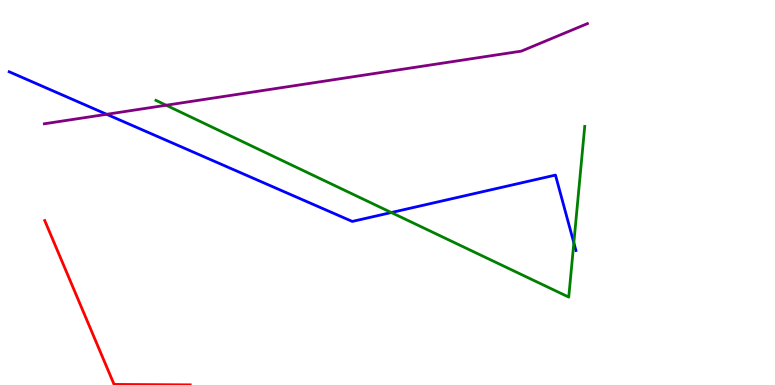[{'lines': ['blue', 'red'], 'intersections': []}, {'lines': ['green', 'red'], 'intersections': []}, {'lines': ['purple', 'red'], 'intersections': []}, {'lines': ['blue', 'green'], 'intersections': [{'x': 5.05, 'y': 4.48}, {'x': 7.4, 'y': 3.69}]}, {'lines': ['blue', 'purple'], 'intersections': [{'x': 1.38, 'y': 7.03}]}, {'lines': ['green', 'purple'], 'intersections': [{'x': 2.14, 'y': 7.27}]}]